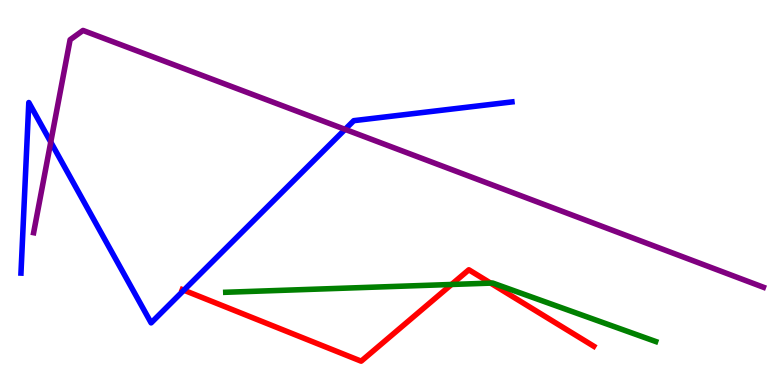[{'lines': ['blue', 'red'], 'intersections': [{'x': 2.37, 'y': 2.46}]}, {'lines': ['green', 'red'], 'intersections': [{'x': 5.83, 'y': 2.61}, {'x': 6.33, 'y': 2.65}]}, {'lines': ['purple', 'red'], 'intersections': []}, {'lines': ['blue', 'green'], 'intersections': []}, {'lines': ['blue', 'purple'], 'intersections': [{'x': 0.655, 'y': 6.31}, {'x': 4.45, 'y': 6.64}]}, {'lines': ['green', 'purple'], 'intersections': []}]